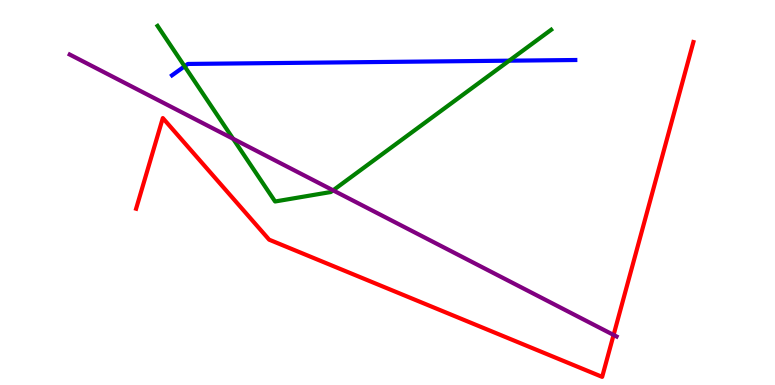[{'lines': ['blue', 'red'], 'intersections': []}, {'lines': ['green', 'red'], 'intersections': []}, {'lines': ['purple', 'red'], 'intersections': [{'x': 7.92, 'y': 1.3}]}, {'lines': ['blue', 'green'], 'intersections': [{'x': 2.38, 'y': 8.28}, {'x': 6.57, 'y': 8.42}]}, {'lines': ['blue', 'purple'], 'intersections': []}, {'lines': ['green', 'purple'], 'intersections': [{'x': 3.01, 'y': 6.4}, {'x': 4.3, 'y': 5.06}]}]